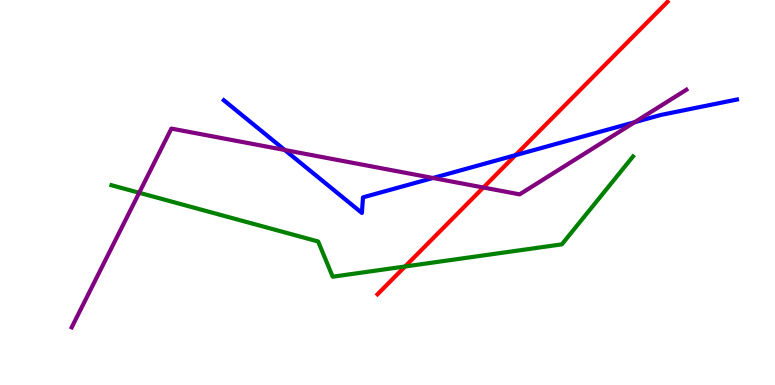[{'lines': ['blue', 'red'], 'intersections': [{'x': 6.65, 'y': 5.97}]}, {'lines': ['green', 'red'], 'intersections': [{'x': 5.23, 'y': 3.08}]}, {'lines': ['purple', 'red'], 'intersections': [{'x': 6.24, 'y': 5.13}]}, {'lines': ['blue', 'green'], 'intersections': []}, {'lines': ['blue', 'purple'], 'intersections': [{'x': 3.67, 'y': 6.1}, {'x': 5.59, 'y': 5.38}, {'x': 8.19, 'y': 6.83}]}, {'lines': ['green', 'purple'], 'intersections': [{'x': 1.8, 'y': 4.99}]}]